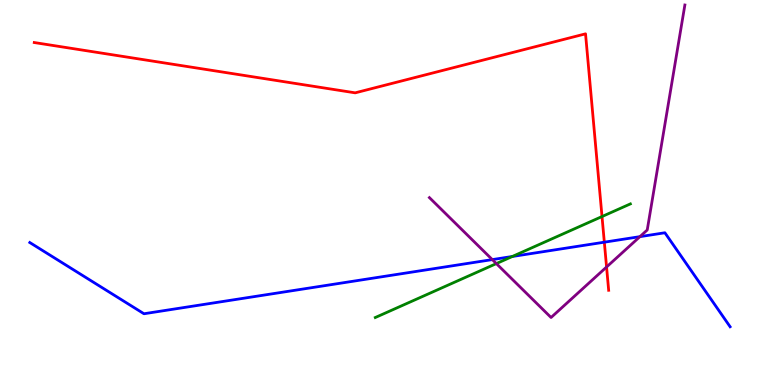[{'lines': ['blue', 'red'], 'intersections': [{'x': 7.8, 'y': 3.71}]}, {'lines': ['green', 'red'], 'intersections': [{'x': 7.77, 'y': 4.38}]}, {'lines': ['purple', 'red'], 'intersections': [{'x': 7.83, 'y': 3.07}]}, {'lines': ['blue', 'green'], 'intersections': [{'x': 6.61, 'y': 3.34}]}, {'lines': ['blue', 'purple'], 'intersections': [{'x': 6.35, 'y': 3.26}, {'x': 8.26, 'y': 3.85}]}, {'lines': ['green', 'purple'], 'intersections': [{'x': 6.4, 'y': 3.15}]}]